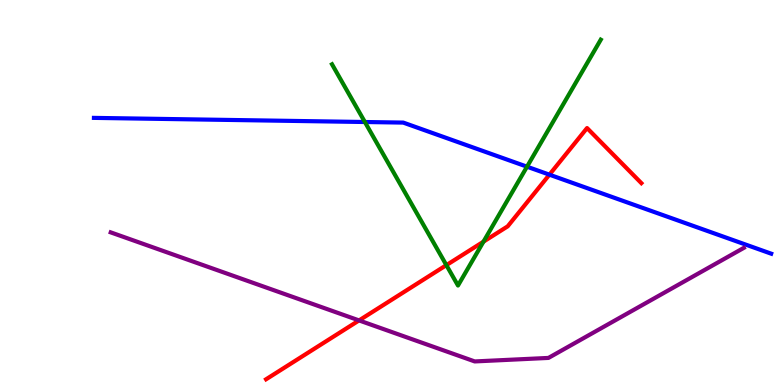[{'lines': ['blue', 'red'], 'intersections': [{'x': 7.09, 'y': 5.46}]}, {'lines': ['green', 'red'], 'intersections': [{'x': 5.76, 'y': 3.11}, {'x': 6.24, 'y': 3.72}]}, {'lines': ['purple', 'red'], 'intersections': [{'x': 4.63, 'y': 1.68}]}, {'lines': ['blue', 'green'], 'intersections': [{'x': 4.71, 'y': 6.83}, {'x': 6.8, 'y': 5.67}]}, {'lines': ['blue', 'purple'], 'intersections': []}, {'lines': ['green', 'purple'], 'intersections': []}]